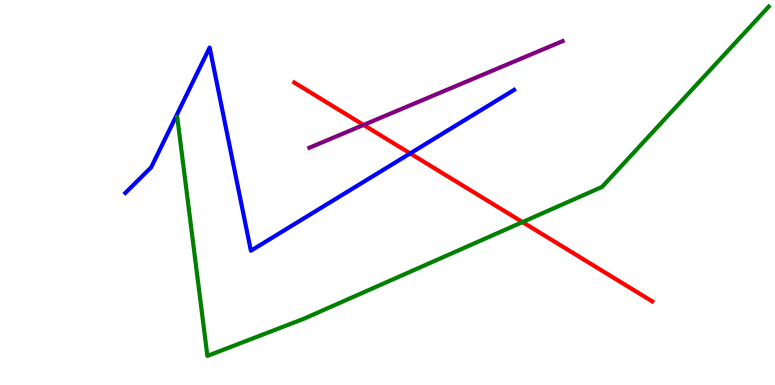[{'lines': ['blue', 'red'], 'intersections': [{'x': 5.29, 'y': 6.02}]}, {'lines': ['green', 'red'], 'intersections': [{'x': 6.74, 'y': 4.23}]}, {'lines': ['purple', 'red'], 'intersections': [{'x': 4.69, 'y': 6.76}]}, {'lines': ['blue', 'green'], 'intersections': []}, {'lines': ['blue', 'purple'], 'intersections': []}, {'lines': ['green', 'purple'], 'intersections': []}]